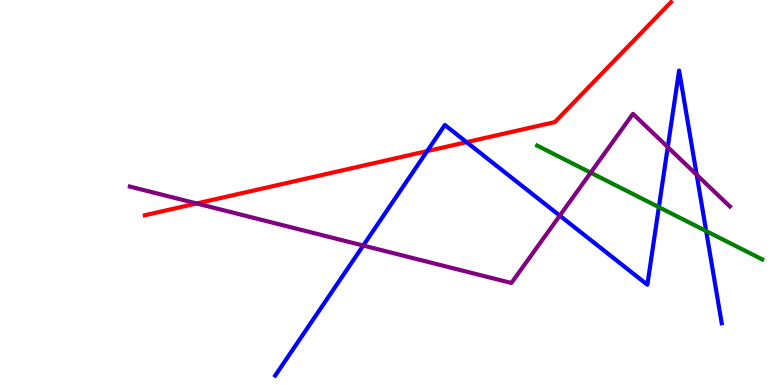[{'lines': ['blue', 'red'], 'intersections': [{'x': 5.51, 'y': 6.08}, {'x': 6.02, 'y': 6.31}]}, {'lines': ['green', 'red'], 'intersections': []}, {'lines': ['purple', 'red'], 'intersections': [{'x': 2.54, 'y': 4.72}]}, {'lines': ['blue', 'green'], 'intersections': [{'x': 8.5, 'y': 4.62}, {'x': 9.11, 'y': 4.0}]}, {'lines': ['blue', 'purple'], 'intersections': [{'x': 4.69, 'y': 3.62}, {'x': 7.22, 'y': 4.4}, {'x': 8.62, 'y': 6.18}, {'x': 8.99, 'y': 5.46}]}, {'lines': ['green', 'purple'], 'intersections': [{'x': 7.62, 'y': 5.52}]}]